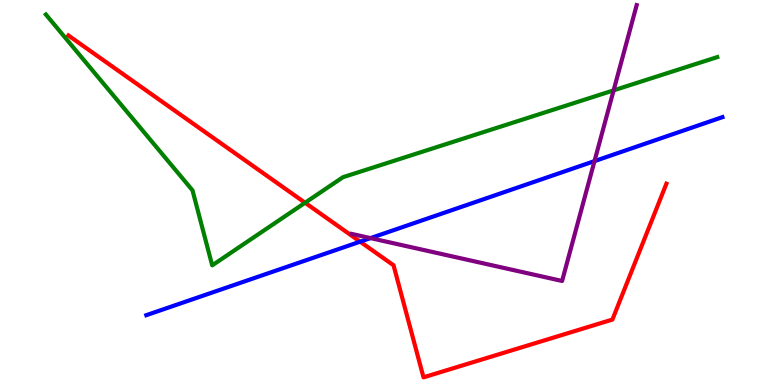[{'lines': ['blue', 'red'], 'intersections': [{'x': 4.65, 'y': 3.72}]}, {'lines': ['green', 'red'], 'intersections': [{'x': 3.94, 'y': 4.73}]}, {'lines': ['purple', 'red'], 'intersections': []}, {'lines': ['blue', 'green'], 'intersections': []}, {'lines': ['blue', 'purple'], 'intersections': [{'x': 4.78, 'y': 3.82}, {'x': 7.67, 'y': 5.82}]}, {'lines': ['green', 'purple'], 'intersections': [{'x': 7.92, 'y': 7.65}]}]